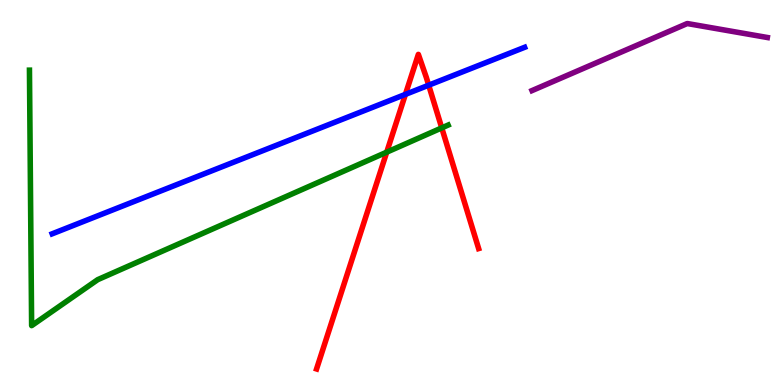[{'lines': ['blue', 'red'], 'intersections': [{'x': 5.23, 'y': 7.55}, {'x': 5.53, 'y': 7.79}]}, {'lines': ['green', 'red'], 'intersections': [{'x': 4.99, 'y': 6.05}, {'x': 5.7, 'y': 6.68}]}, {'lines': ['purple', 'red'], 'intersections': []}, {'lines': ['blue', 'green'], 'intersections': []}, {'lines': ['blue', 'purple'], 'intersections': []}, {'lines': ['green', 'purple'], 'intersections': []}]